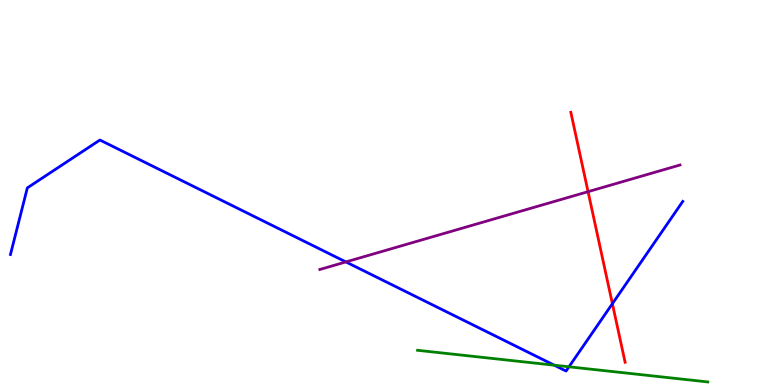[{'lines': ['blue', 'red'], 'intersections': [{'x': 7.9, 'y': 2.11}]}, {'lines': ['green', 'red'], 'intersections': []}, {'lines': ['purple', 'red'], 'intersections': [{'x': 7.59, 'y': 5.02}]}, {'lines': ['blue', 'green'], 'intersections': [{'x': 7.15, 'y': 0.514}, {'x': 7.34, 'y': 0.473}]}, {'lines': ['blue', 'purple'], 'intersections': [{'x': 4.46, 'y': 3.2}]}, {'lines': ['green', 'purple'], 'intersections': []}]